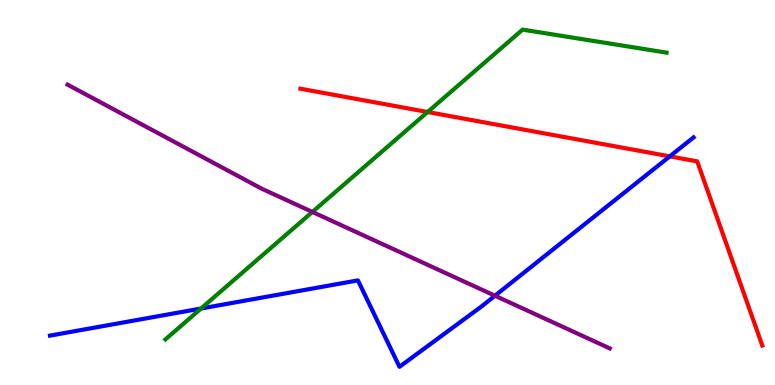[{'lines': ['blue', 'red'], 'intersections': [{'x': 8.64, 'y': 5.94}]}, {'lines': ['green', 'red'], 'intersections': [{'x': 5.52, 'y': 7.09}]}, {'lines': ['purple', 'red'], 'intersections': []}, {'lines': ['blue', 'green'], 'intersections': [{'x': 2.59, 'y': 1.99}]}, {'lines': ['blue', 'purple'], 'intersections': [{'x': 6.39, 'y': 2.32}]}, {'lines': ['green', 'purple'], 'intersections': [{'x': 4.03, 'y': 4.49}]}]